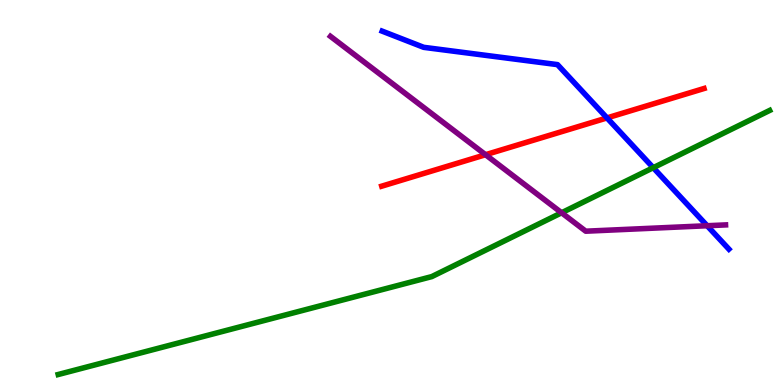[{'lines': ['blue', 'red'], 'intersections': [{'x': 7.83, 'y': 6.94}]}, {'lines': ['green', 'red'], 'intersections': []}, {'lines': ['purple', 'red'], 'intersections': [{'x': 6.27, 'y': 5.98}]}, {'lines': ['blue', 'green'], 'intersections': [{'x': 8.43, 'y': 5.64}]}, {'lines': ['blue', 'purple'], 'intersections': [{'x': 9.12, 'y': 4.14}]}, {'lines': ['green', 'purple'], 'intersections': [{'x': 7.25, 'y': 4.47}]}]